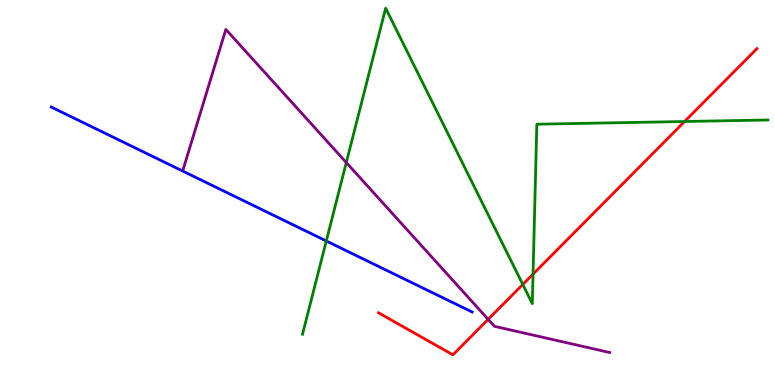[{'lines': ['blue', 'red'], 'intersections': []}, {'lines': ['green', 'red'], 'intersections': [{'x': 6.75, 'y': 2.61}, {'x': 6.88, 'y': 2.88}, {'x': 8.83, 'y': 6.84}]}, {'lines': ['purple', 'red'], 'intersections': [{'x': 6.3, 'y': 1.71}]}, {'lines': ['blue', 'green'], 'intersections': [{'x': 4.21, 'y': 3.74}]}, {'lines': ['blue', 'purple'], 'intersections': []}, {'lines': ['green', 'purple'], 'intersections': [{'x': 4.47, 'y': 5.78}]}]